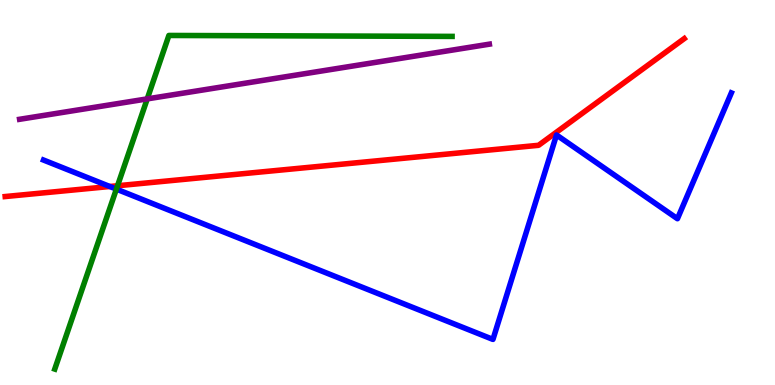[{'lines': ['blue', 'red'], 'intersections': [{'x': 1.42, 'y': 5.16}]}, {'lines': ['green', 'red'], 'intersections': [{'x': 1.52, 'y': 5.18}]}, {'lines': ['purple', 'red'], 'intersections': []}, {'lines': ['blue', 'green'], 'intersections': [{'x': 1.5, 'y': 5.09}]}, {'lines': ['blue', 'purple'], 'intersections': []}, {'lines': ['green', 'purple'], 'intersections': [{'x': 1.9, 'y': 7.43}]}]